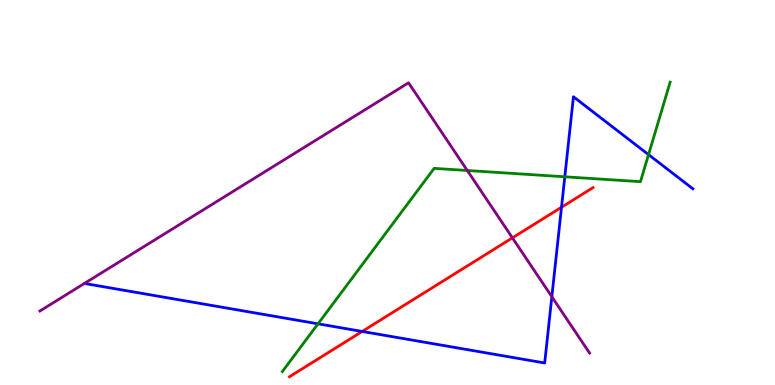[{'lines': ['blue', 'red'], 'intersections': [{'x': 4.67, 'y': 1.39}, {'x': 7.25, 'y': 4.62}]}, {'lines': ['green', 'red'], 'intersections': []}, {'lines': ['purple', 'red'], 'intersections': [{'x': 6.61, 'y': 3.82}]}, {'lines': ['blue', 'green'], 'intersections': [{'x': 4.1, 'y': 1.59}, {'x': 7.29, 'y': 5.41}, {'x': 8.37, 'y': 5.98}]}, {'lines': ['blue', 'purple'], 'intersections': [{'x': 7.12, 'y': 2.29}]}, {'lines': ['green', 'purple'], 'intersections': [{'x': 6.03, 'y': 5.57}]}]